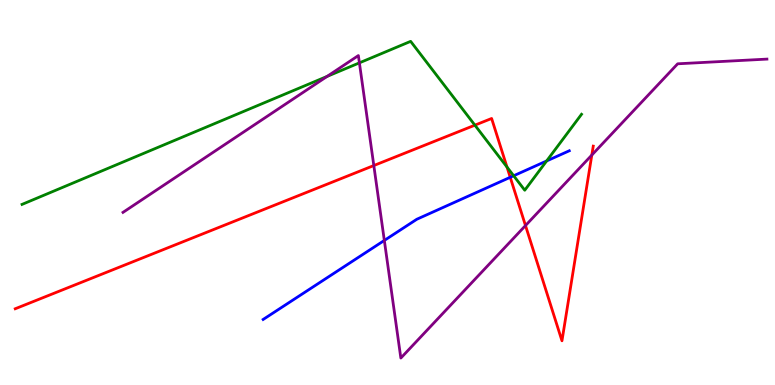[{'lines': ['blue', 'red'], 'intersections': [{'x': 6.58, 'y': 5.39}]}, {'lines': ['green', 'red'], 'intersections': [{'x': 6.13, 'y': 6.75}, {'x': 6.54, 'y': 5.66}]}, {'lines': ['purple', 'red'], 'intersections': [{'x': 4.82, 'y': 5.7}, {'x': 6.78, 'y': 4.14}, {'x': 7.64, 'y': 5.97}]}, {'lines': ['blue', 'green'], 'intersections': [{'x': 6.63, 'y': 5.43}, {'x': 7.05, 'y': 5.82}]}, {'lines': ['blue', 'purple'], 'intersections': [{'x': 4.96, 'y': 3.75}]}, {'lines': ['green', 'purple'], 'intersections': [{'x': 4.22, 'y': 8.02}, {'x': 4.64, 'y': 8.37}]}]